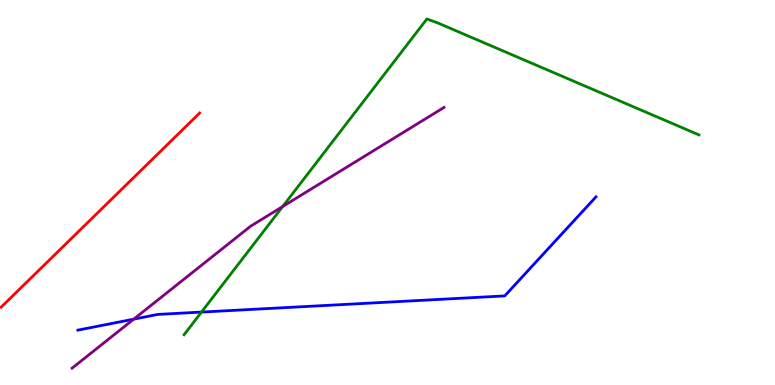[{'lines': ['blue', 'red'], 'intersections': []}, {'lines': ['green', 'red'], 'intersections': []}, {'lines': ['purple', 'red'], 'intersections': []}, {'lines': ['blue', 'green'], 'intersections': [{'x': 2.6, 'y': 1.89}]}, {'lines': ['blue', 'purple'], 'intersections': [{'x': 1.73, 'y': 1.71}]}, {'lines': ['green', 'purple'], 'intersections': [{'x': 3.65, 'y': 4.64}]}]